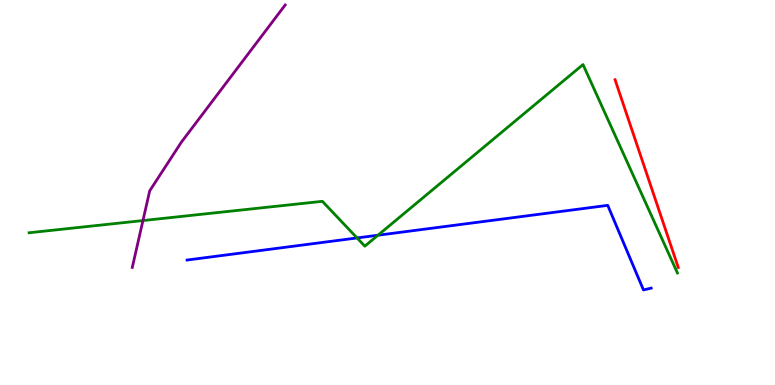[{'lines': ['blue', 'red'], 'intersections': []}, {'lines': ['green', 'red'], 'intersections': []}, {'lines': ['purple', 'red'], 'intersections': []}, {'lines': ['blue', 'green'], 'intersections': [{'x': 4.61, 'y': 3.82}, {'x': 4.88, 'y': 3.89}]}, {'lines': ['blue', 'purple'], 'intersections': []}, {'lines': ['green', 'purple'], 'intersections': [{'x': 1.84, 'y': 4.27}]}]